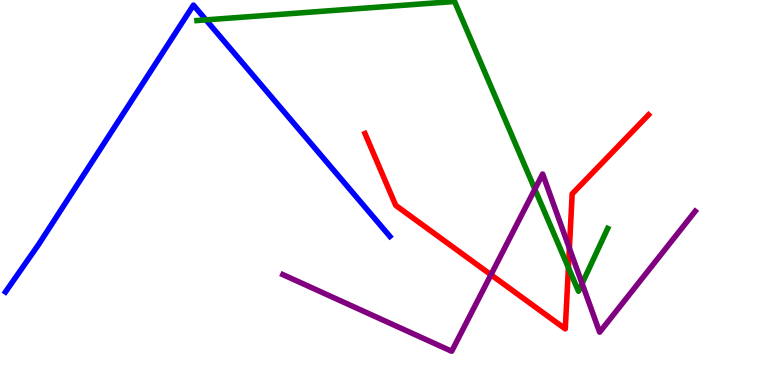[{'lines': ['blue', 'red'], 'intersections': []}, {'lines': ['green', 'red'], 'intersections': [{'x': 7.33, 'y': 3.05}]}, {'lines': ['purple', 'red'], 'intersections': [{'x': 6.33, 'y': 2.86}, {'x': 7.35, 'y': 3.55}]}, {'lines': ['blue', 'green'], 'intersections': [{'x': 2.66, 'y': 9.48}]}, {'lines': ['blue', 'purple'], 'intersections': []}, {'lines': ['green', 'purple'], 'intersections': [{'x': 6.9, 'y': 5.09}, {'x': 7.51, 'y': 2.64}]}]